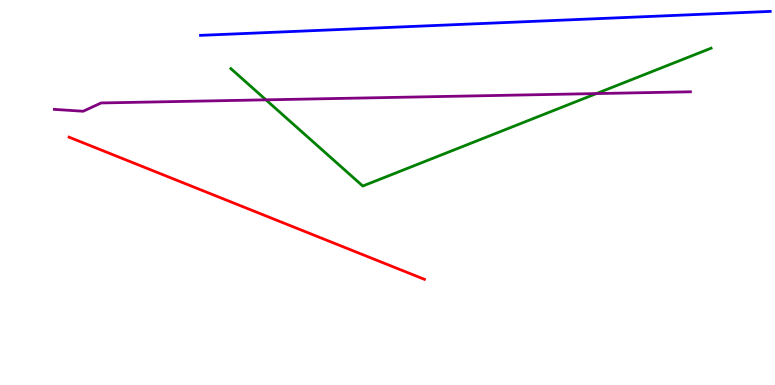[{'lines': ['blue', 'red'], 'intersections': []}, {'lines': ['green', 'red'], 'intersections': []}, {'lines': ['purple', 'red'], 'intersections': []}, {'lines': ['blue', 'green'], 'intersections': []}, {'lines': ['blue', 'purple'], 'intersections': []}, {'lines': ['green', 'purple'], 'intersections': [{'x': 3.43, 'y': 7.41}, {'x': 7.7, 'y': 7.57}]}]